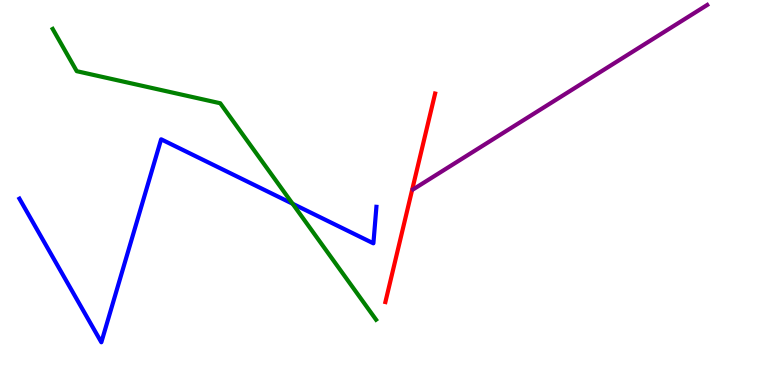[{'lines': ['blue', 'red'], 'intersections': []}, {'lines': ['green', 'red'], 'intersections': []}, {'lines': ['purple', 'red'], 'intersections': []}, {'lines': ['blue', 'green'], 'intersections': [{'x': 3.78, 'y': 4.71}]}, {'lines': ['blue', 'purple'], 'intersections': []}, {'lines': ['green', 'purple'], 'intersections': []}]